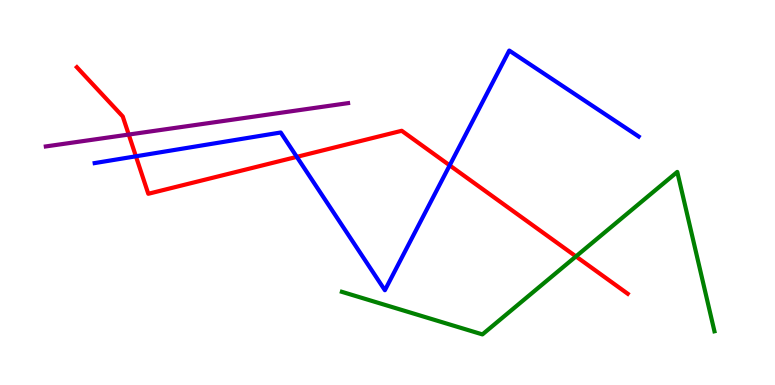[{'lines': ['blue', 'red'], 'intersections': [{'x': 1.75, 'y': 5.94}, {'x': 3.83, 'y': 5.93}, {'x': 5.8, 'y': 5.7}]}, {'lines': ['green', 'red'], 'intersections': [{'x': 7.43, 'y': 3.34}]}, {'lines': ['purple', 'red'], 'intersections': [{'x': 1.66, 'y': 6.51}]}, {'lines': ['blue', 'green'], 'intersections': []}, {'lines': ['blue', 'purple'], 'intersections': []}, {'lines': ['green', 'purple'], 'intersections': []}]